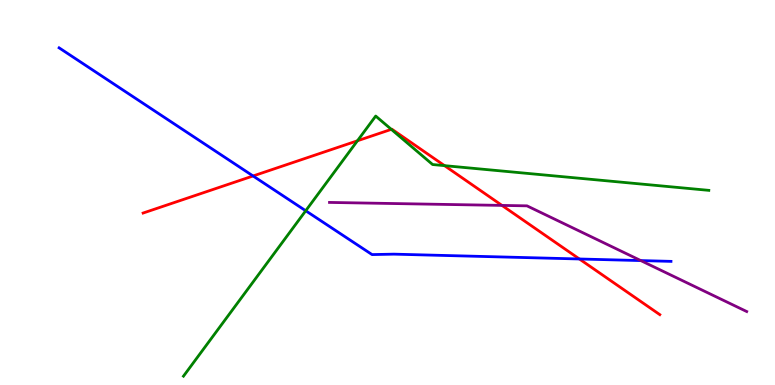[{'lines': ['blue', 'red'], 'intersections': [{'x': 3.27, 'y': 5.43}, {'x': 7.48, 'y': 3.27}]}, {'lines': ['green', 'red'], 'intersections': [{'x': 4.61, 'y': 6.34}, {'x': 5.05, 'y': 6.64}, {'x': 5.74, 'y': 5.7}]}, {'lines': ['purple', 'red'], 'intersections': [{'x': 6.48, 'y': 4.66}]}, {'lines': ['blue', 'green'], 'intersections': [{'x': 3.94, 'y': 4.53}]}, {'lines': ['blue', 'purple'], 'intersections': [{'x': 8.27, 'y': 3.23}]}, {'lines': ['green', 'purple'], 'intersections': []}]